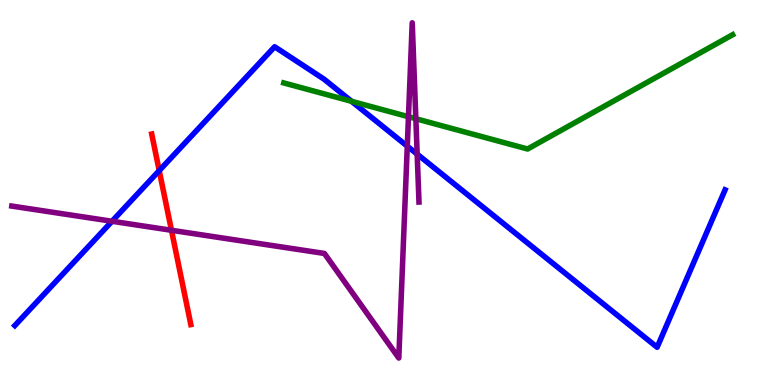[{'lines': ['blue', 'red'], 'intersections': [{'x': 2.05, 'y': 5.57}]}, {'lines': ['green', 'red'], 'intersections': []}, {'lines': ['purple', 'red'], 'intersections': [{'x': 2.21, 'y': 4.02}]}, {'lines': ['blue', 'green'], 'intersections': [{'x': 4.54, 'y': 7.37}]}, {'lines': ['blue', 'purple'], 'intersections': [{'x': 1.45, 'y': 4.25}, {'x': 5.26, 'y': 6.2}, {'x': 5.38, 'y': 6.0}]}, {'lines': ['green', 'purple'], 'intersections': [{'x': 5.27, 'y': 6.97}, {'x': 5.37, 'y': 6.92}]}]